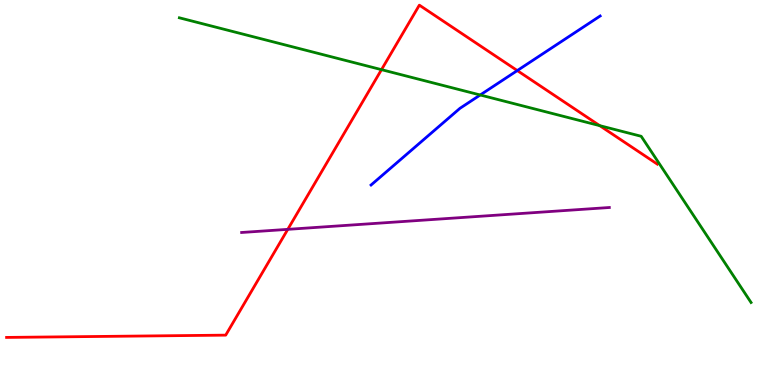[{'lines': ['blue', 'red'], 'intersections': [{'x': 6.67, 'y': 8.17}]}, {'lines': ['green', 'red'], 'intersections': [{'x': 4.92, 'y': 8.19}, {'x': 7.74, 'y': 6.74}]}, {'lines': ['purple', 'red'], 'intersections': [{'x': 3.71, 'y': 4.04}]}, {'lines': ['blue', 'green'], 'intersections': [{'x': 6.2, 'y': 7.53}]}, {'lines': ['blue', 'purple'], 'intersections': []}, {'lines': ['green', 'purple'], 'intersections': []}]